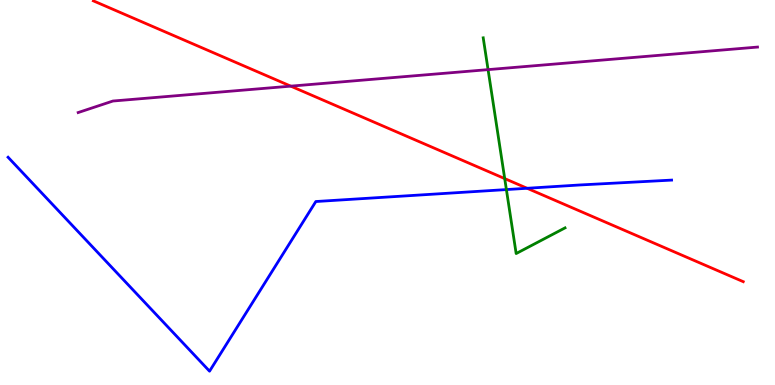[{'lines': ['blue', 'red'], 'intersections': [{'x': 6.8, 'y': 5.11}]}, {'lines': ['green', 'red'], 'intersections': [{'x': 6.51, 'y': 5.36}]}, {'lines': ['purple', 'red'], 'intersections': [{'x': 3.75, 'y': 7.76}]}, {'lines': ['blue', 'green'], 'intersections': [{'x': 6.53, 'y': 5.08}]}, {'lines': ['blue', 'purple'], 'intersections': []}, {'lines': ['green', 'purple'], 'intersections': [{'x': 6.3, 'y': 8.19}]}]